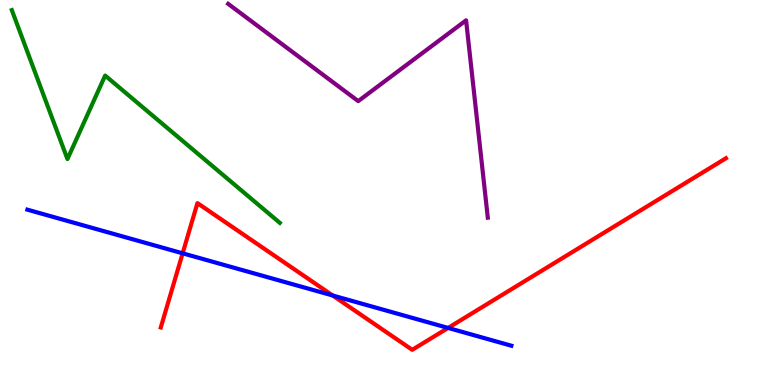[{'lines': ['blue', 'red'], 'intersections': [{'x': 2.36, 'y': 3.42}, {'x': 4.29, 'y': 2.32}, {'x': 5.78, 'y': 1.48}]}, {'lines': ['green', 'red'], 'intersections': []}, {'lines': ['purple', 'red'], 'intersections': []}, {'lines': ['blue', 'green'], 'intersections': []}, {'lines': ['blue', 'purple'], 'intersections': []}, {'lines': ['green', 'purple'], 'intersections': []}]